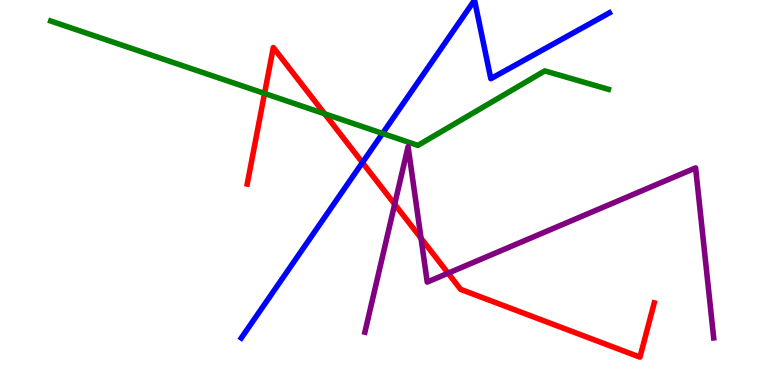[{'lines': ['blue', 'red'], 'intersections': [{'x': 4.68, 'y': 5.78}]}, {'lines': ['green', 'red'], 'intersections': [{'x': 3.41, 'y': 7.57}, {'x': 4.19, 'y': 7.04}]}, {'lines': ['purple', 'red'], 'intersections': [{'x': 5.09, 'y': 4.7}, {'x': 5.43, 'y': 3.81}, {'x': 5.78, 'y': 2.9}]}, {'lines': ['blue', 'green'], 'intersections': [{'x': 4.94, 'y': 6.53}]}, {'lines': ['blue', 'purple'], 'intersections': []}, {'lines': ['green', 'purple'], 'intersections': []}]